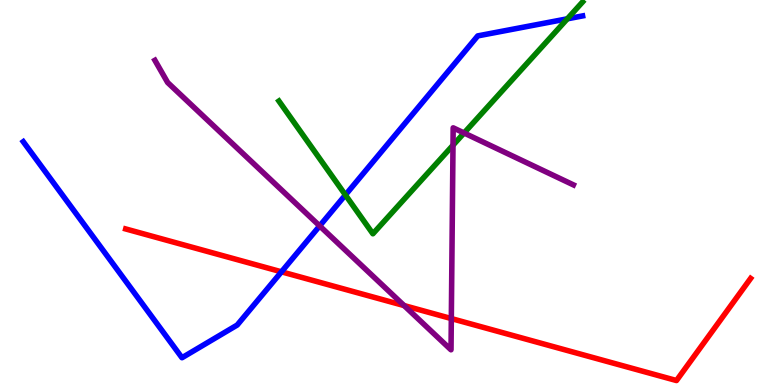[{'lines': ['blue', 'red'], 'intersections': [{'x': 3.63, 'y': 2.94}]}, {'lines': ['green', 'red'], 'intersections': []}, {'lines': ['purple', 'red'], 'intersections': [{'x': 5.21, 'y': 2.06}, {'x': 5.82, 'y': 1.73}]}, {'lines': ['blue', 'green'], 'intersections': [{'x': 4.46, 'y': 4.94}, {'x': 7.32, 'y': 9.51}]}, {'lines': ['blue', 'purple'], 'intersections': [{'x': 4.12, 'y': 4.13}]}, {'lines': ['green', 'purple'], 'intersections': [{'x': 5.85, 'y': 6.23}, {'x': 5.99, 'y': 6.55}]}]